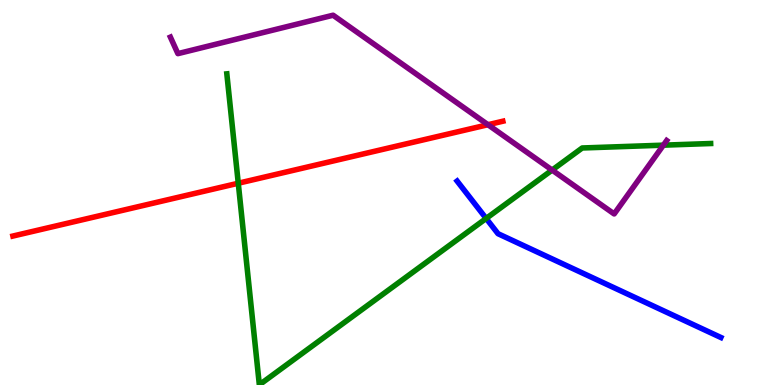[{'lines': ['blue', 'red'], 'intersections': []}, {'lines': ['green', 'red'], 'intersections': [{'x': 3.07, 'y': 5.24}]}, {'lines': ['purple', 'red'], 'intersections': [{'x': 6.3, 'y': 6.76}]}, {'lines': ['blue', 'green'], 'intersections': [{'x': 6.27, 'y': 4.33}]}, {'lines': ['blue', 'purple'], 'intersections': []}, {'lines': ['green', 'purple'], 'intersections': [{'x': 7.12, 'y': 5.58}, {'x': 8.56, 'y': 6.23}]}]